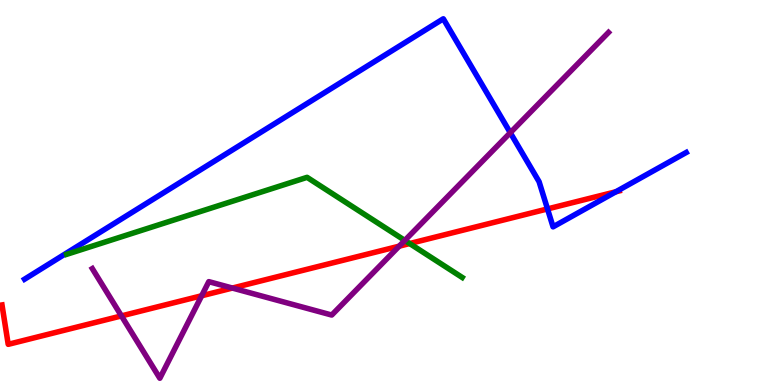[{'lines': ['blue', 'red'], 'intersections': [{'x': 7.06, 'y': 4.57}, {'x': 7.95, 'y': 5.02}]}, {'lines': ['green', 'red'], 'intersections': [{'x': 5.29, 'y': 3.67}]}, {'lines': ['purple', 'red'], 'intersections': [{'x': 1.57, 'y': 1.79}, {'x': 2.6, 'y': 2.32}, {'x': 3.0, 'y': 2.52}, {'x': 5.15, 'y': 3.61}]}, {'lines': ['blue', 'green'], 'intersections': []}, {'lines': ['blue', 'purple'], 'intersections': [{'x': 6.58, 'y': 6.55}]}, {'lines': ['green', 'purple'], 'intersections': [{'x': 5.22, 'y': 3.76}]}]